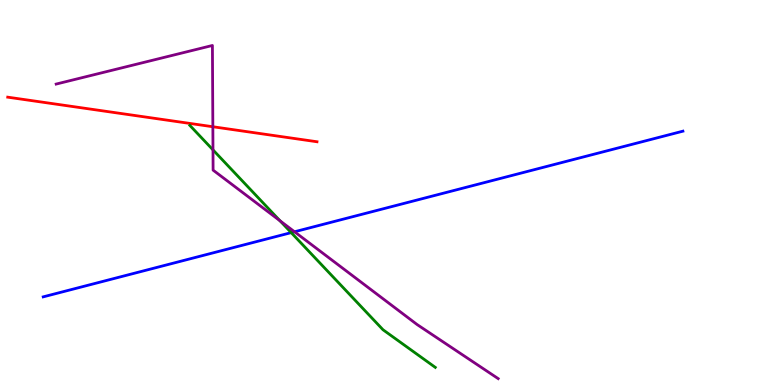[{'lines': ['blue', 'red'], 'intersections': []}, {'lines': ['green', 'red'], 'intersections': []}, {'lines': ['purple', 'red'], 'intersections': [{'x': 2.75, 'y': 6.71}]}, {'lines': ['blue', 'green'], 'intersections': [{'x': 3.76, 'y': 3.96}]}, {'lines': ['blue', 'purple'], 'intersections': [{'x': 3.8, 'y': 3.98}]}, {'lines': ['green', 'purple'], 'intersections': [{'x': 2.75, 'y': 6.11}, {'x': 3.61, 'y': 4.27}]}]